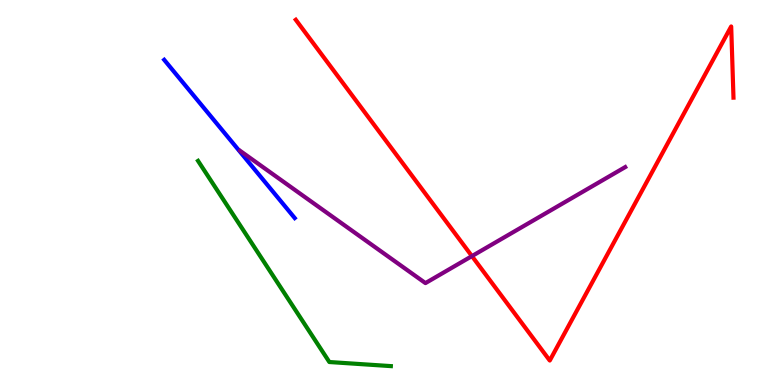[{'lines': ['blue', 'red'], 'intersections': []}, {'lines': ['green', 'red'], 'intersections': []}, {'lines': ['purple', 'red'], 'intersections': [{'x': 6.09, 'y': 3.35}]}, {'lines': ['blue', 'green'], 'intersections': []}, {'lines': ['blue', 'purple'], 'intersections': []}, {'lines': ['green', 'purple'], 'intersections': []}]